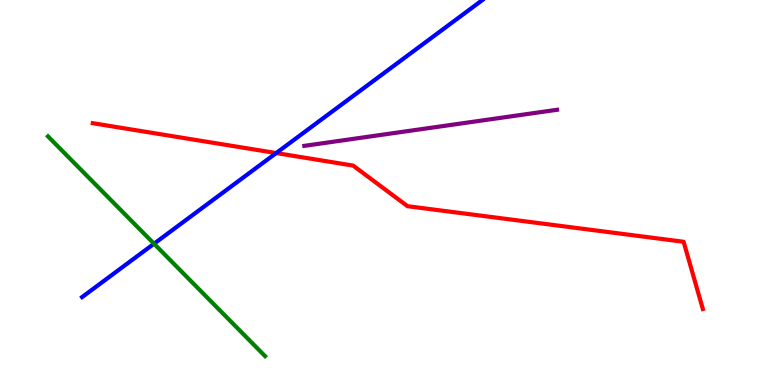[{'lines': ['blue', 'red'], 'intersections': [{'x': 3.56, 'y': 6.02}]}, {'lines': ['green', 'red'], 'intersections': []}, {'lines': ['purple', 'red'], 'intersections': []}, {'lines': ['blue', 'green'], 'intersections': [{'x': 1.99, 'y': 3.67}]}, {'lines': ['blue', 'purple'], 'intersections': []}, {'lines': ['green', 'purple'], 'intersections': []}]